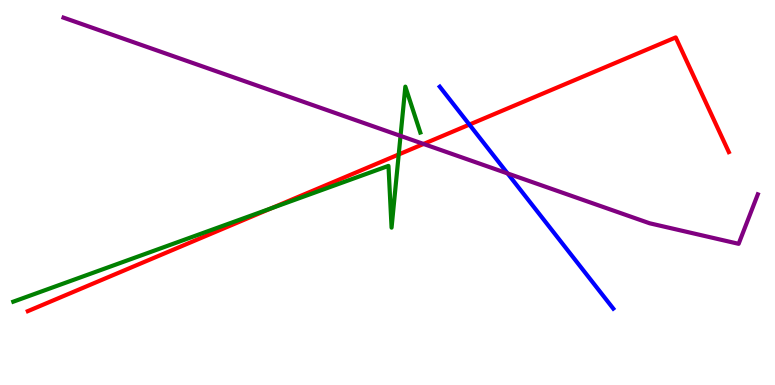[{'lines': ['blue', 'red'], 'intersections': [{'x': 6.06, 'y': 6.76}]}, {'lines': ['green', 'red'], 'intersections': [{'x': 3.5, 'y': 4.59}, {'x': 5.14, 'y': 5.99}]}, {'lines': ['purple', 'red'], 'intersections': [{'x': 5.47, 'y': 6.26}]}, {'lines': ['blue', 'green'], 'intersections': []}, {'lines': ['blue', 'purple'], 'intersections': [{'x': 6.55, 'y': 5.49}]}, {'lines': ['green', 'purple'], 'intersections': [{'x': 5.17, 'y': 6.47}]}]